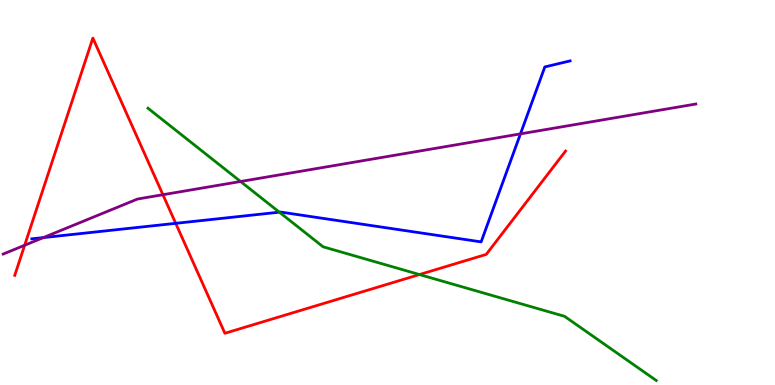[{'lines': ['blue', 'red'], 'intersections': [{'x': 2.27, 'y': 4.2}]}, {'lines': ['green', 'red'], 'intersections': [{'x': 5.41, 'y': 2.87}]}, {'lines': ['purple', 'red'], 'intersections': [{'x': 0.318, 'y': 3.63}, {'x': 2.1, 'y': 4.94}]}, {'lines': ['blue', 'green'], 'intersections': [{'x': 3.6, 'y': 4.49}]}, {'lines': ['blue', 'purple'], 'intersections': [{'x': 0.56, 'y': 3.83}, {'x': 6.72, 'y': 6.52}]}, {'lines': ['green', 'purple'], 'intersections': [{'x': 3.1, 'y': 5.29}]}]